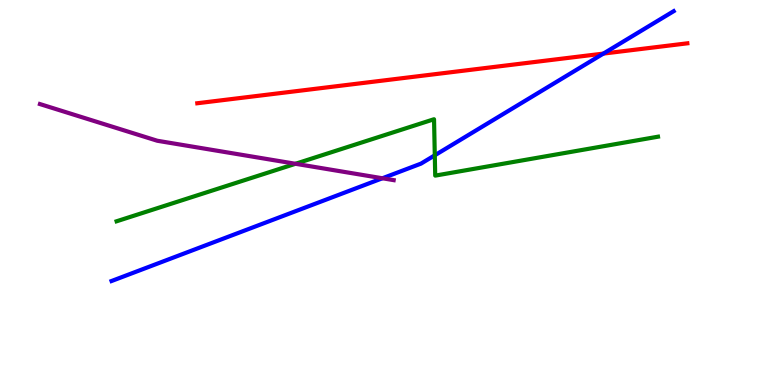[{'lines': ['blue', 'red'], 'intersections': [{'x': 7.79, 'y': 8.61}]}, {'lines': ['green', 'red'], 'intersections': []}, {'lines': ['purple', 'red'], 'intersections': []}, {'lines': ['blue', 'green'], 'intersections': [{'x': 5.61, 'y': 5.97}]}, {'lines': ['blue', 'purple'], 'intersections': [{'x': 4.93, 'y': 5.37}]}, {'lines': ['green', 'purple'], 'intersections': [{'x': 3.81, 'y': 5.75}]}]